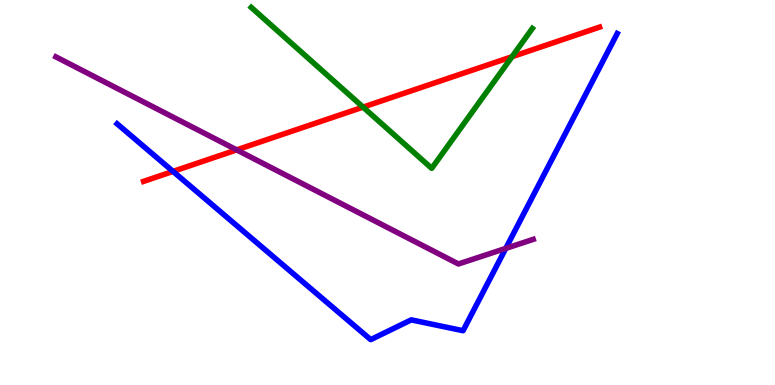[{'lines': ['blue', 'red'], 'intersections': [{'x': 2.23, 'y': 5.55}]}, {'lines': ['green', 'red'], 'intersections': [{'x': 4.68, 'y': 7.22}, {'x': 6.61, 'y': 8.53}]}, {'lines': ['purple', 'red'], 'intersections': [{'x': 3.05, 'y': 6.11}]}, {'lines': ['blue', 'green'], 'intersections': []}, {'lines': ['blue', 'purple'], 'intersections': [{'x': 6.53, 'y': 3.55}]}, {'lines': ['green', 'purple'], 'intersections': []}]